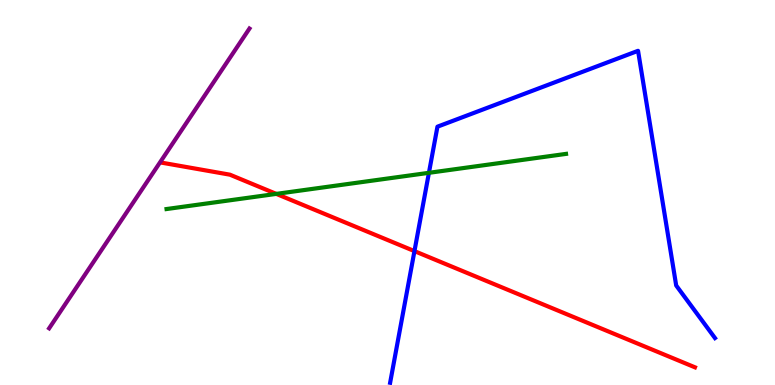[{'lines': ['blue', 'red'], 'intersections': [{'x': 5.35, 'y': 3.48}]}, {'lines': ['green', 'red'], 'intersections': [{'x': 3.57, 'y': 4.96}]}, {'lines': ['purple', 'red'], 'intersections': []}, {'lines': ['blue', 'green'], 'intersections': [{'x': 5.53, 'y': 5.51}]}, {'lines': ['blue', 'purple'], 'intersections': []}, {'lines': ['green', 'purple'], 'intersections': []}]